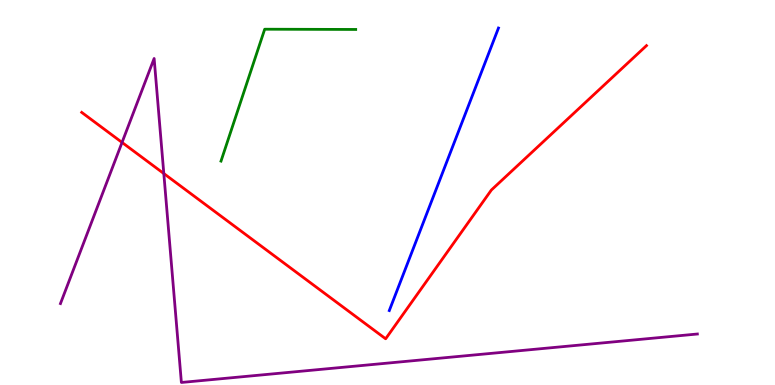[{'lines': ['blue', 'red'], 'intersections': []}, {'lines': ['green', 'red'], 'intersections': []}, {'lines': ['purple', 'red'], 'intersections': [{'x': 1.57, 'y': 6.3}, {'x': 2.11, 'y': 5.49}]}, {'lines': ['blue', 'green'], 'intersections': []}, {'lines': ['blue', 'purple'], 'intersections': []}, {'lines': ['green', 'purple'], 'intersections': []}]